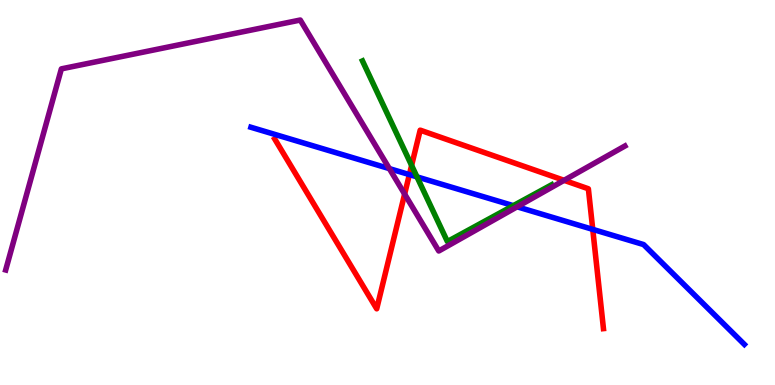[{'lines': ['blue', 'red'], 'intersections': [{'x': 5.28, 'y': 5.47}, {'x': 7.65, 'y': 4.04}]}, {'lines': ['green', 'red'], 'intersections': [{'x': 5.31, 'y': 5.7}]}, {'lines': ['purple', 'red'], 'intersections': [{'x': 5.22, 'y': 4.96}, {'x': 7.28, 'y': 5.32}]}, {'lines': ['blue', 'green'], 'intersections': [{'x': 5.38, 'y': 5.41}, {'x': 6.62, 'y': 4.66}]}, {'lines': ['blue', 'purple'], 'intersections': [{'x': 5.02, 'y': 5.62}, {'x': 6.67, 'y': 4.63}]}, {'lines': ['green', 'purple'], 'intersections': []}]